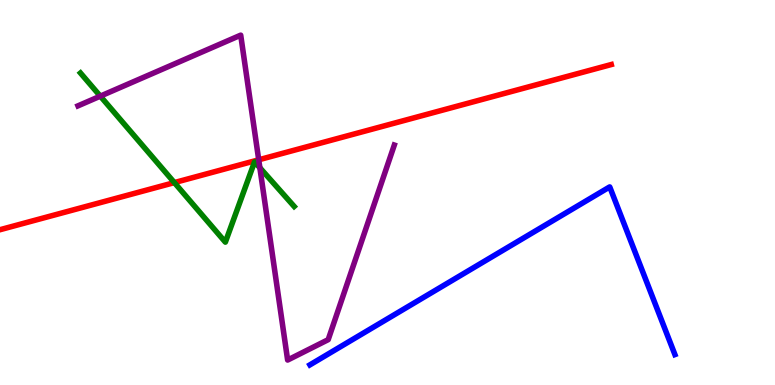[{'lines': ['blue', 'red'], 'intersections': []}, {'lines': ['green', 'red'], 'intersections': [{'x': 2.25, 'y': 5.26}]}, {'lines': ['purple', 'red'], 'intersections': [{'x': 3.34, 'y': 5.85}]}, {'lines': ['blue', 'green'], 'intersections': []}, {'lines': ['blue', 'purple'], 'intersections': []}, {'lines': ['green', 'purple'], 'intersections': [{'x': 1.29, 'y': 7.5}, {'x': 3.35, 'y': 5.64}]}]